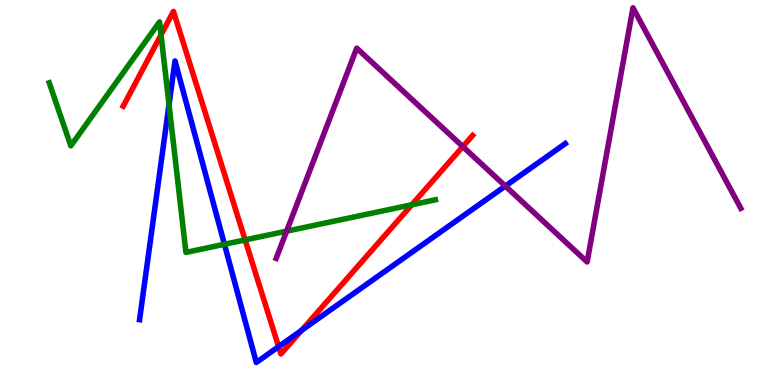[{'lines': ['blue', 'red'], 'intersections': [{'x': 3.59, 'y': 0.996}, {'x': 3.89, 'y': 1.42}]}, {'lines': ['green', 'red'], 'intersections': [{'x': 2.08, 'y': 9.1}, {'x': 3.16, 'y': 3.77}, {'x': 5.31, 'y': 4.68}]}, {'lines': ['purple', 'red'], 'intersections': [{'x': 5.97, 'y': 6.19}]}, {'lines': ['blue', 'green'], 'intersections': [{'x': 2.18, 'y': 7.28}, {'x': 2.9, 'y': 3.66}]}, {'lines': ['blue', 'purple'], 'intersections': [{'x': 6.52, 'y': 5.17}]}, {'lines': ['green', 'purple'], 'intersections': [{'x': 3.7, 'y': 4.0}]}]